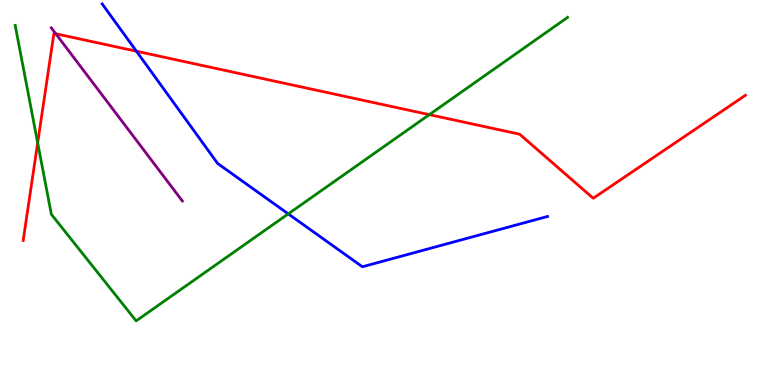[{'lines': ['blue', 'red'], 'intersections': [{'x': 1.76, 'y': 8.67}]}, {'lines': ['green', 'red'], 'intersections': [{'x': 0.486, 'y': 6.29}, {'x': 5.54, 'y': 7.02}]}, {'lines': ['purple', 'red'], 'intersections': [{'x': 0.72, 'y': 9.12}]}, {'lines': ['blue', 'green'], 'intersections': [{'x': 3.72, 'y': 4.44}]}, {'lines': ['blue', 'purple'], 'intersections': []}, {'lines': ['green', 'purple'], 'intersections': []}]